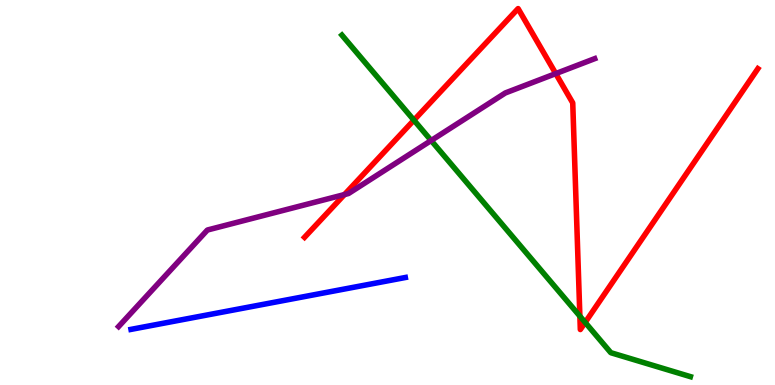[{'lines': ['blue', 'red'], 'intersections': []}, {'lines': ['green', 'red'], 'intersections': [{'x': 5.34, 'y': 6.88}, {'x': 7.48, 'y': 1.79}, {'x': 7.55, 'y': 1.63}]}, {'lines': ['purple', 'red'], 'intersections': [{'x': 4.44, 'y': 4.95}, {'x': 7.17, 'y': 8.09}]}, {'lines': ['blue', 'green'], 'intersections': []}, {'lines': ['blue', 'purple'], 'intersections': []}, {'lines': ['green', 'purple'], 'intersections': [{'x': 5.56, 'y': 6.35}]}]